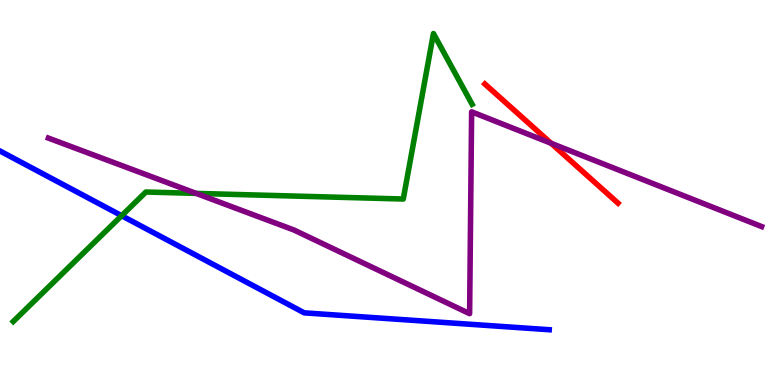[{'lines': ['blue', 'red'], 'intersections': []}, {'lines': ['green', 'red'], 'intersections': []}, {'lines': ['purple', 'red'], 'intersections': [{'x': 7.11, 'y': 6.28}]}, {'lines': ['blue', 'green'], 'intersections': [{'x': 1.57, 'y': 4.4}]}, {'lines': ['blue', 'purple'], 'intersections': []}, {'lines': ['green', 'purple'], 'intersections': [{'x': 2.53, 'y': 4.98}]}]